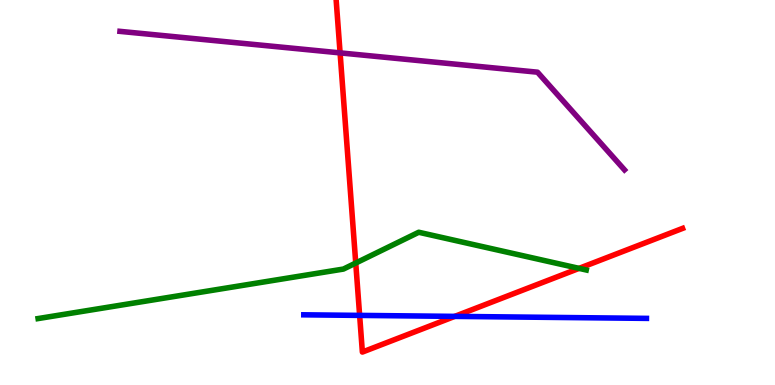[{'lines': ['blue', 'red'], 'intersections': [{'x': 4.64, 'y': 1.81}, {'x': 5.87, 'y': 1.78}]}, {'lines': ['green', 'red'], 'intersections': [{'x': 4.59, 'y': 3.17}, {'x': 7.47, 'y': 3.03}]}, {'lines': ['purple', 'red'], 'intersections': [{'x': 4.39, 'y': 8.63}]}, {'lines': ['blue', 'green'], 'intersections': []}, {'lines': ['blue', 'purple'], 'intersections': []}, {'lines': ['green', 'purple'], 'intersections': []}]